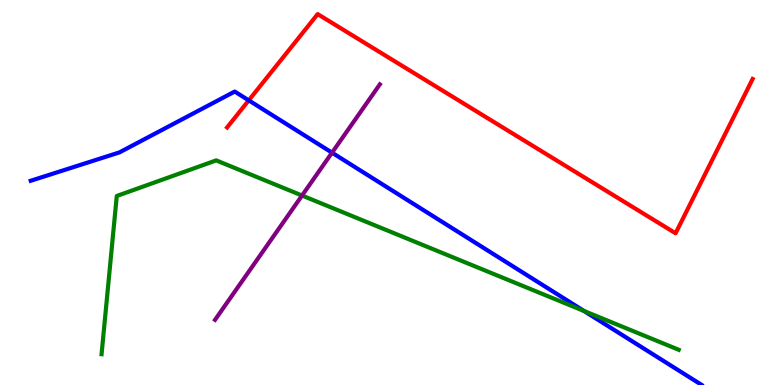[{'lines': ['blue', 'red'], 'intersections': [{'x': 3.21, 'y': 7.39}]}, {'lines': ['green', 'red'], 'intersections': []}, {'lines': ['purple', 'red'], 'intersections': []}, {'lines': ['blue', 'green'], 'intersections': [{'x': 7.54, 'y': 1.92}]}, {'lines': ['blue', 'purple'], 'intersections': [{'x': 4.28, 'y': 6.03}]}, {'lines': ['green', 'purple'], 'intersections': [{'x': 3.9, 'y': 4.92}]}]